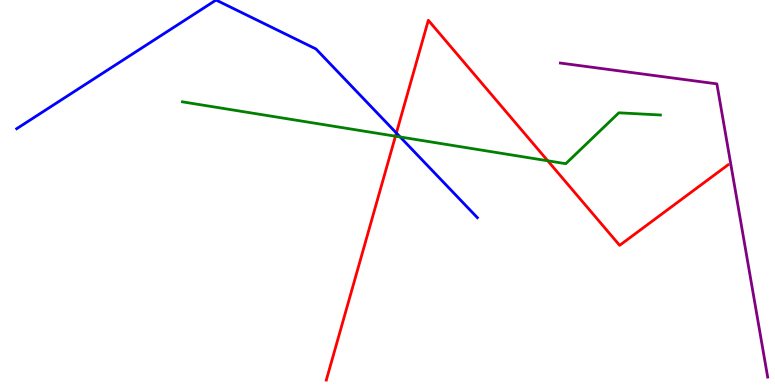[{'lines': ['blue', 'red'], 'intersections': [{'x': 5.11, 'y': 6.55}]}, {'lines': ['green', 'red'], 'intersections': [{'x': 5.1, 'y': 6.46}, {'x': 7.07, 'y': 5.82}]}, {'lines': ['purple', 'red'], 'intersections': []}, {'lines': ['blue', 'green'], 'intersections': [{'x': 5.16, 'y': 6.44}]}, {'lines': ['blue', 'purple'], 'intersections': []}, {'lines': ['green', 'purple'], 'intersections': []}]